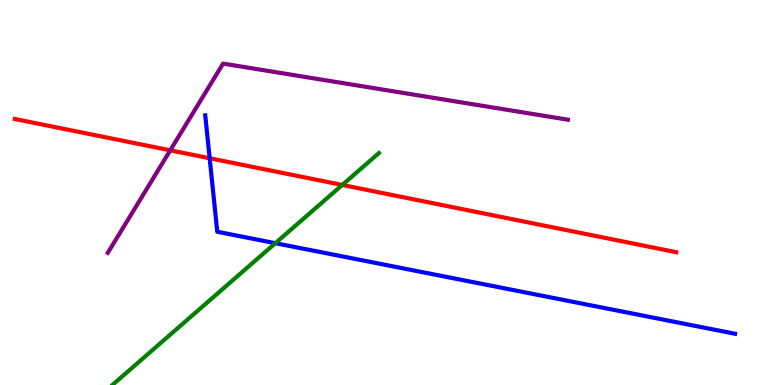[{'lines': ['blue', 'red'], 'intersections': [{'x': 2.71, 'y': 5.89}]}, {'lines': ['green', 'red'], 'intersections': [{'x': 4.42, 'y': 5.2}]}, {'lines': ['purple', 'red'], 'intersections': [{'x': 2.2, 'y': 6.1}]}, {'lines': ['blue', 'green'], 'intersections': [{'x': 3.55, 'y': 3.68}]}, {'lines': ['blue', 'purple'], 'intersections': []}, {'lines': ['green', 'purple'], 'intersections': []}]